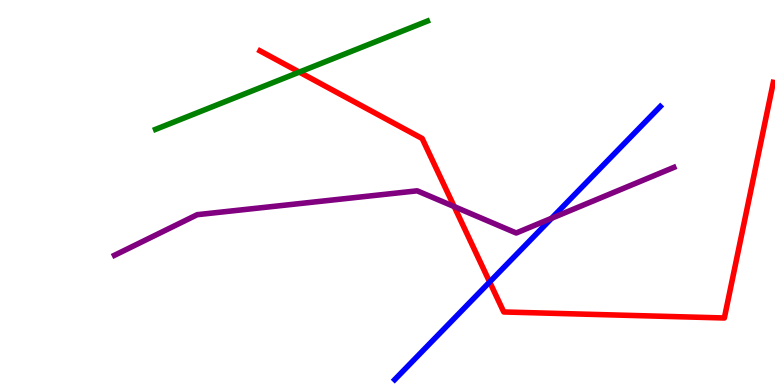[{'lines': ['blue', 'red'], 'intersections': [{'x': 6.32, 'y': 2.68}]}, {'lines': ['green', 'red'], 'intersections': [{'x': 3.86, 'y': 8.13}]}, {'lines': ['purple', 'red'], 'intersections': [{'x': 5.86, 'y': 4.63}]}, {'lines': ['blue', 'green'], 'intersections': []}, {'lines': ['blue', 'purple'], 'intersections': [{'x': 7.12, 'y': 4.33}]}, {'lines': ['green', 'purple'], 'intersections': []}]